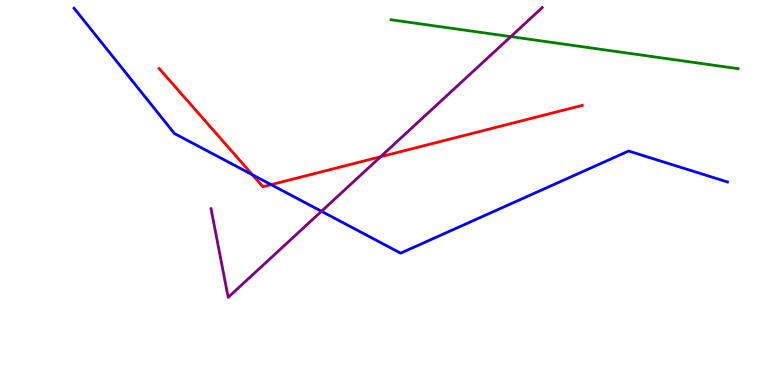[{'lines': ['blue', 'red'], 'intersections': [{'x': 3.26, 'y': 5.46}, {'x': 3.5, 'y': 5.2}]}, {'lines': ['green', 'red'], 'intersections': []}, {'lines': ['purple', 'red'], 'intersections': [{'x': 4.91, 'y': 5.93}]}, {'lines': ['blue', 'green'], 'intersections': []}, {'lines': ['blue', 'purple'], 'intersections': [{'x': 4.15, 'y': 4.51}]}, {'lines': ['green', 'purple'], 'intersections': [{'x': 6.59, 'y': 9.05}]}]